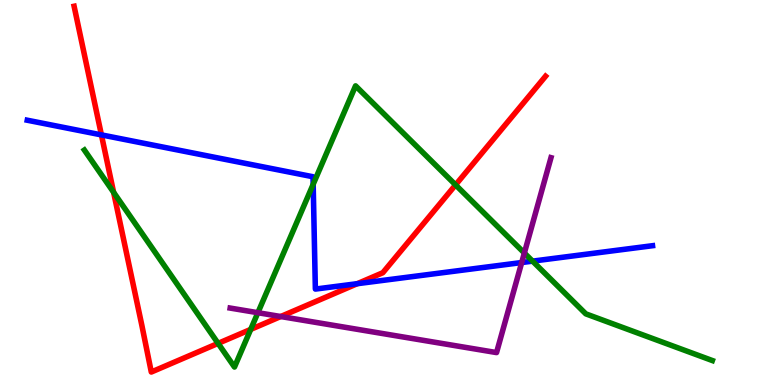[{'lines': ['blue', 'red'], 'intersections': [{'x': 1.31, 'y': 6.5}, {'x': 4.61, 'y': 2.63}]}, {'lines': ['green', 'red'], 'intersections': [{'x': 1.47, 'y': 5.0}, {'x': 2.81, 'y': 1.08}, {'x': 3.23, 'y': 1.44}, {'x': 5.88, 'y': 5.2}]}, {'lines': ['purple', 'red'], 'intersections': [{'x': 3.62, 'y': 1.78}]}, {'lines': ['blue', 'green'], 'intersections': [{'x': 4.04, 'y': 5.21}, {'x': 6.87, 'y': 3.22}]}, {'lines': ['blue', 'purple'], 'intersections': [{'x': 6.73, 'y': 3.18}]}, {'lines': ['green', 'purple'], 'intersections': [{'x': 3.33, 'y': 1.88}, {'x': 6.77, 'y': 3.43}]}]